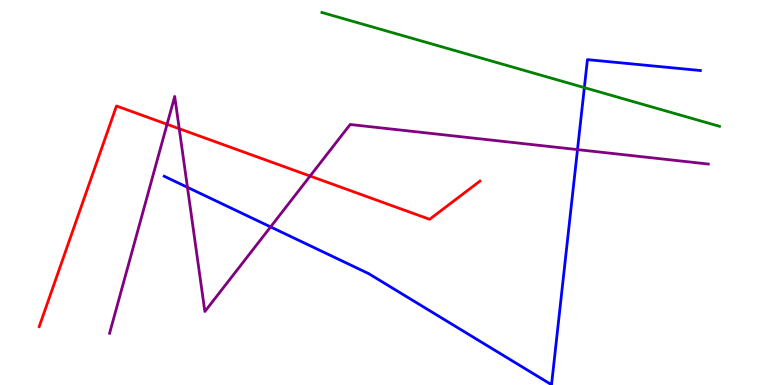[{'lines': ['blue', 'red'], 'intersections': []}, {'lines': ['green', 'red'], 'intersections': []}, {'lines': ['purple', 'red'], 'intersections': [{'x': 2.16, 'y': 6.77}, {'x': 2.31, 'y': 6.66}, {'x': 4.0, 'y': 5.43}]}, {'lines': ['blue', 'green'], 'intersections': [{'x': 7.54, 'y': 7.72}]}, {'lines': ['blue', 'purple'], 'intersections': [{'x': 2.42, 'y': 5.13}, {'x': 3.49, 'y': 4.11}, {'x': 7.45, 'y': 6.11}]}, {'lines': ['green', 'purple'], 'intersections': []}]